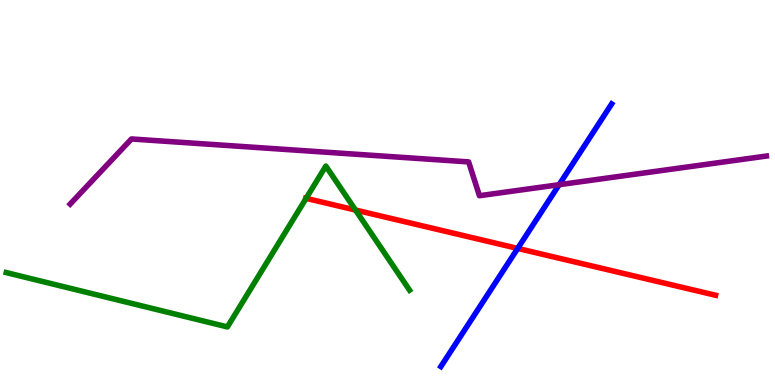[{'lines': ['blue', 'red'], 'intersections': [{'x': 6.68, 'y': 3.55}]}, {'lines': ['green', 'red'], 'intersections': [{'x': 3.95, 'y': 4.85}, {'x': 4.59, 'y': 4.54}]}, {'lines': ['purple', 'red'], 'intersections': []}, {'lines': ['blue', 'green'], 'intersections': []}, {'lines': ['blue', 'purple'], 'intersections': [{'x': 7.21, 'y': 5.2}]}, {'lines': ['green', 'purple'], 'intersections': []}]